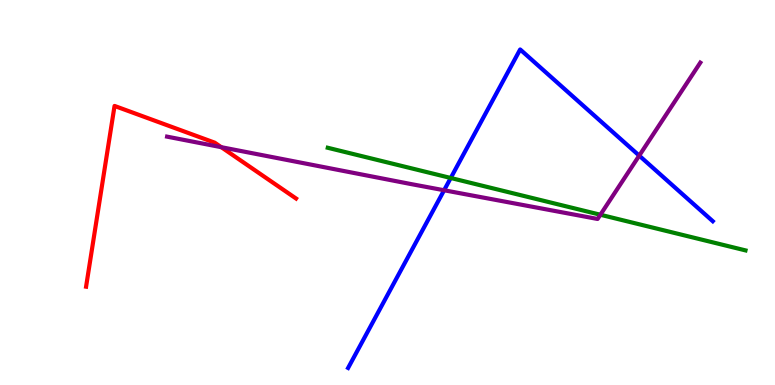[{'lines': ['blue', 'red'], 'intersections': []}, {'lines': ['green', 'red'], 'intersections': []}, {'lines': ['purple', 'red'], 'intersections': [{'x': 2.86, 'y': 6.18}]}, {'lines': ['blue', 'green'], 'intersections': [{'x': 5.82, 'y': 5.38}]}, {'lines': ['blue', 'purple'], 'intersections': [{'x': 5.73, 'y': 5.06}, {'x': 8.25, 'y': 5.96}]}, {'lines': ['green', 'purple'], 'intersections': [{'x': 7.75, 'y': 4.42}]}]